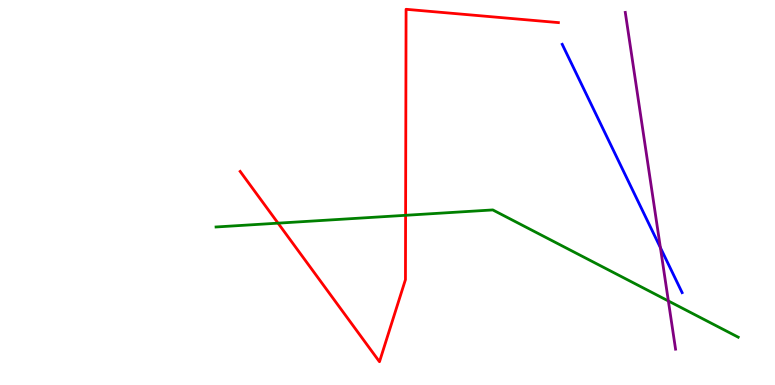[{'lines': ['blue', 'red'], 'intersections': []}, {'lines': ['green', 'red'], 'intersections': [{'x': 3.59, 'y': 4.2}, {'x': 5.23, 'y': 4.41}]}, {'lines': ['purple', 'red'], 'intersections': []}, {'lines': ['blue', 'green'], 'intersections': []}, {'lines': ['blue', 'purple'], 'intersections': [{'x': 8.52, 'y': 3.57}]}, {'lines': ['green', 'purple'], 'intersections': [{'x': 8.62, 'y': 2.18}]}]